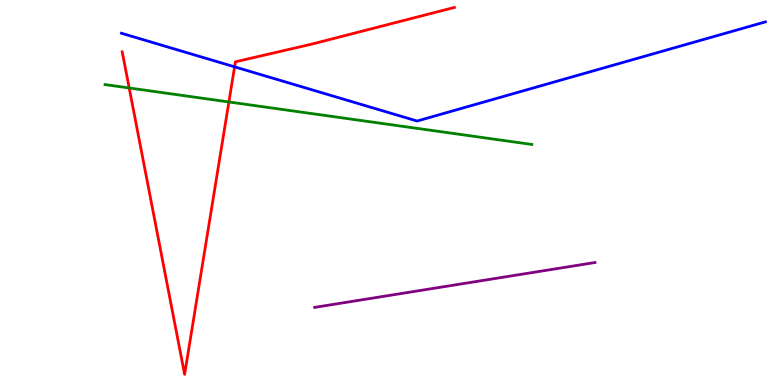[{'lines': ['blue', 'red'], 'intersections': [{'x': 3.03, 'y': 8.26}]}, {'lines': ['green', 'red'], 'intersections': [{'x': 1.67, 'y': 7.71}, {'x': 2.95, 'y': 7.35}]}, {'lines': ['purple', 'red'], 'intersections': []}, {'lines': ['blue', 'green'], 'intersections': []}, {'lines': ['blue', 'purple'], 'intersections': []}, {'lines': ['green', 'purple'], 'intersections': []}]